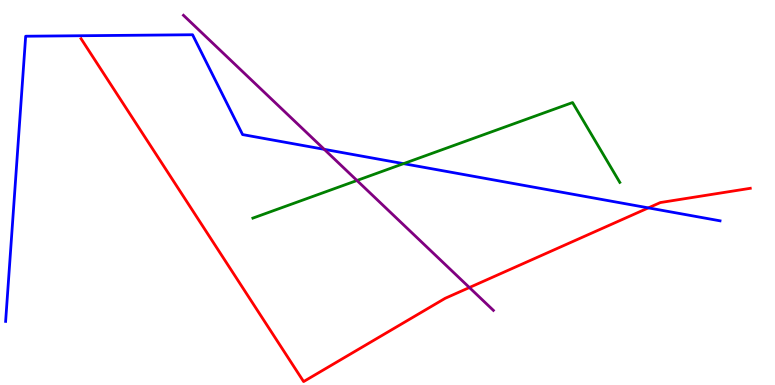[{'lines': ['blue', 'red'], 'intersections': [{'x': 8.37, 'y': 4.6}]}, {'lines': ['green', 'red'], 'intersections': []}, {'lines': ['purple', 'red'], 'intersections': [{'x': 6.06, 'y': 2.53}]}, {'lines': ['blue', 'green'], 'intersections': [{'x': 5.21, 'y': 5.75}]}, {'lines': ['blue', 'purple'], 'intersections': [{'x': 4.18, 'y': 6.12}]}, {'lines': ['green', 'purple'], 'intersections': [{'x': 4.61, 'y': 5.31}]}]